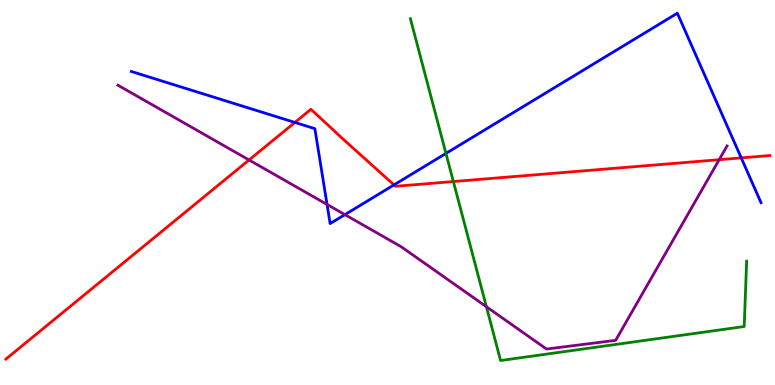[{'lines': ['blue', 'red'], 'intersections': [{'x': 3.8, 'y': 6.82}, {'x': 5.08, 'y': 5.2}, {'x': 9.56, 'y': 5.9}]}, {'lines': ['green', 'red'], 'intersections': [{'x': 5.85, 'y': 5.28}]}, {'lines': ['purple', 'red'], 'intersections': [{'x': 3.21, 'y': 5.84}, {'x': 9.28, 'y': 5.85}]}, {'lines': ['blue', 'green'], 'intersections': [{'x': 5.75, 'y': 6.02}]}, {'lines': ['blue', 'purple'], 'intersections': [{'x': 4.22, 'y': 4.69}, {'x': 4.45, 'y': 4.43}]}, {'lines': ['green', 'purple'], 'intersections': [{'x': 6.28, 'y': 2.03}]}]